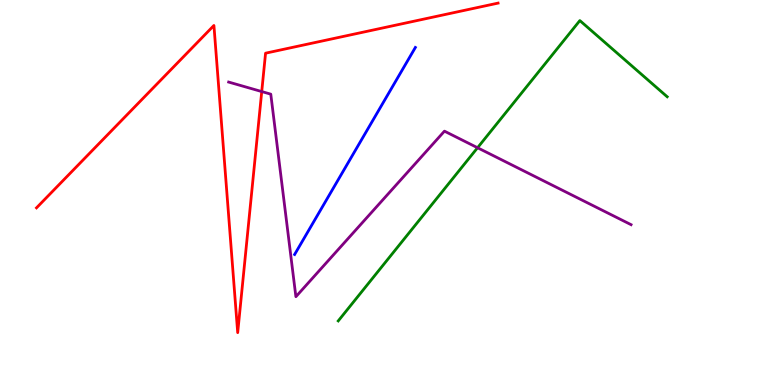[{'lines': ['blue', 'red'], 'intersections': []}, {'lines': ['green', 'red'], 'intersections': []}, {'lines': ['purple', 'red'], 'intersections': [{'x': 3.38, 'y': 7.62}]}, {'lines': ['blue', 'green'], 'intersections': []}, {'lines': ['blue', 'purple'], 'intersections': []}, {'lines': ['green', 'purple'], 'intersections': [{'x': 6.16, 'y': 6.16}]}]